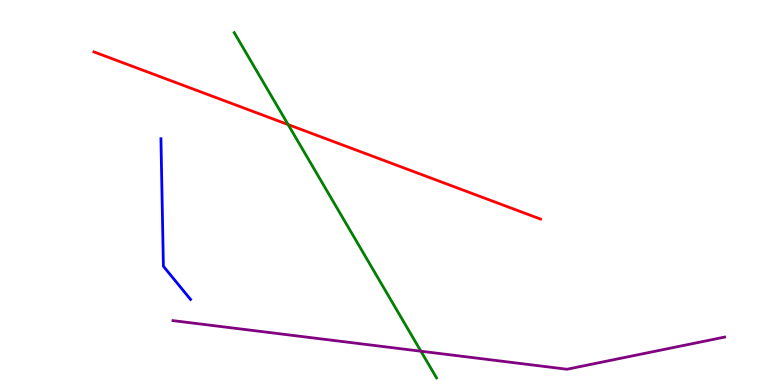[{'lines': ['blue', 'red'], 'intersections': []}, {'lines': ['green', 'red'], 'intersections': [{'x': 3.72, 'y': 6.76}]}, {'lines': ['purple', 'red'], 'intersections': []}, {'lines': ['blue', 'green'], 'intersections': []}, {'lines': ['blue', 'purple'], 'intersections': []}, {'lines': ['green', 'purple'], 'intersections': [{'x': 5.43, 'y': 0.877}]}]